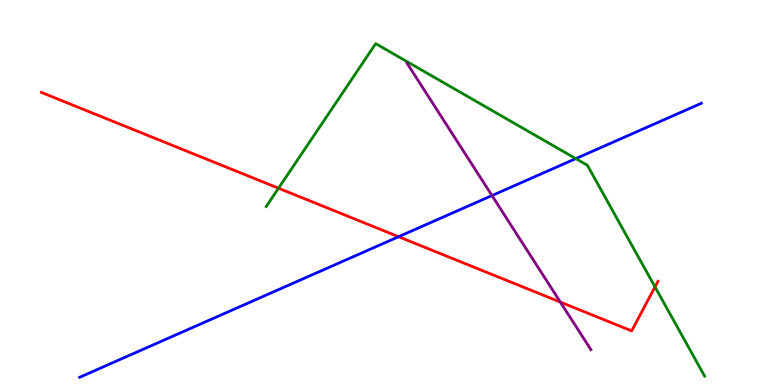[{'lines': ['blue', 'red'], 'intersections': [{'x': 5.14, 'y': 3.85}]}, {'lines': ['green', 'red'], 'intersections': [{'x': 3.59, 'y': 5.11}, {'x': 8.45, 'y': 2.55}]}, {'lines': ['purple', 'red'], 'intersections': [{'x': 7.23, 'y': 2.15}]}, {'lines': ['blue', 'green'], 'intersections': [{'x': 7.43, 'y': 5.88}]}, {'lines': ['blue', 'purple'], 'intersections': [{'x': 6.35, 'y': 4.92}]}, {'lines': ['green', 'purple'], 'intersections': []}]